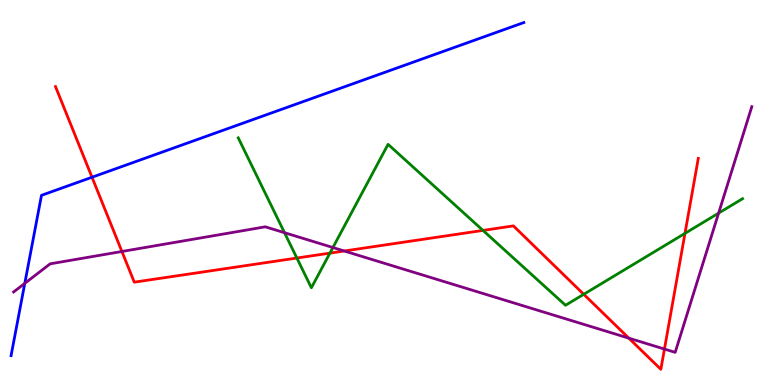[{'lines': ['blue', 'red'], 'intersections': [{'x': 1.19, 'y': 5.4}]}, {'lines': ['green', 'red'], 'intersections': [{'x': 3.83, 'y': 3.3}, {'x': 4.26, 'y': 3.43}, {'x': 6.23, 'y': 4.02}, {'x': 7.53, 'y': 2.36}, {'x': 8.84, 'y': 3.94}]}, {'lines': ['purple', 'red'], 'intersections': [{'x': 1.57, 'y': 3.47}, {'x': 4.44, 'y': 3.48}, {'x': 8.11, 'y': 1.22}, {'x': 8.57, 'y': 0.933}]}, {'lines': ['blue', 'green'], 'intersections': []}, {'lines': ['blue', 'purple'], 'intersections': [{'x': 0.32, 'y': 2.64}]}, {'lines': ['green', 'purple'], 'intersections': [{'x': 3.67, 'y': 3.96}, {'x': 4.3, 'y': 3.57}, {'x': 9.27, 'y': 4.46}]}]